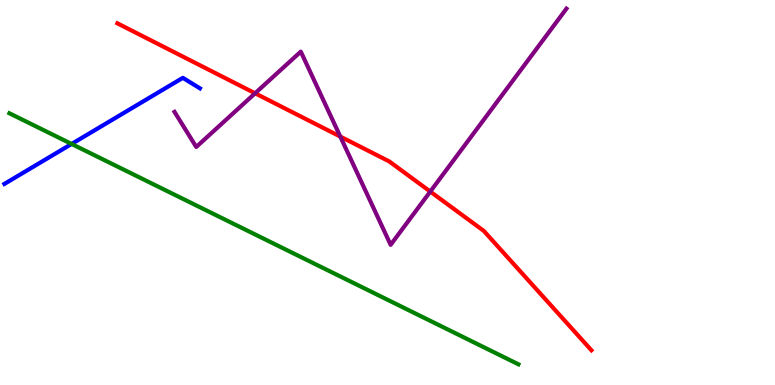[{'lines': ['blue', 'red'], 'intersections': []}, {'lines': ['green', 'red'], 'intersections': []}, {'lines': ['purple', 'red'], 'intersections': [{'x': 3.29, 'y': 7.58}, {'x': 4.39, 'y': 6.45}, {'x': 5.55, 'y': 5.02}]}, {'lines': ['blue', 'green'], 'intersections': [{'x': 0.924, 'y': 6.26}]}, {'lines': ['blue', 'purple'], 'intersections': []}, {'lines': ['green', 'purple'], 'intersections': []}]